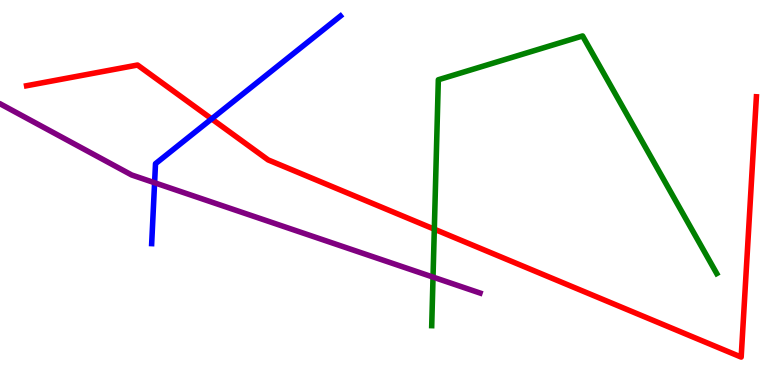[{'lines': ['blue', 'red'], 'intersections': [{'x': 2.73, 'y': 6.91}]}, {'lines': ['green', 'red'], 'intersections': [{'x': 5.6, 'y': 4.05}]}, {'lines': ['purple', 'red'], 'intersections': []}, {'lines': ['blue', 'green'], 'intersections': []}, {'lines': ['blue', 'purple'], 'intersections': [{'x': 1.99, 'y': 5.25}]}, {'lines': ['green', 'purple'], 'intersections': [{'x': 5.59, 'y': 2.8}]}]